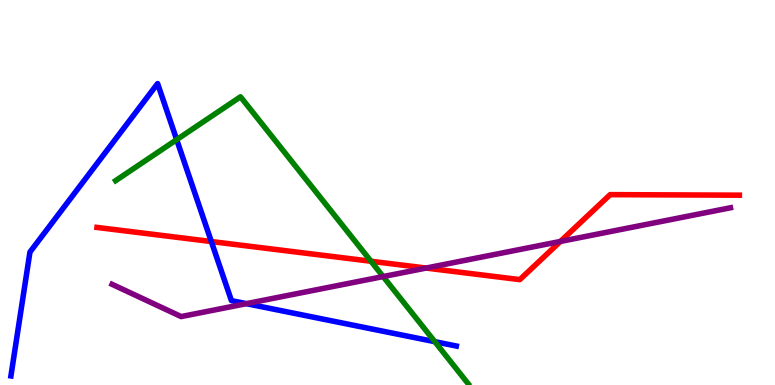[{'lines': ['blue', 'red'], 'intersections': [{'x': 2.73, 'y': 3.73}]}, {'lines': ['green', 'red'], 'intersections': [{'x': 4.79, 'y': 3.21}]}, {'lines': ['purple', 'red'], 'intersections': [{'x': 5.5, 'y': 3.04}, {'x': 7.23, 'y': 3.73}]}, {'lines': ['blue', 'green'], 'intersections': [{'x': 2.28, 'y': 6.37}, {'x': 5.61, 'y': 1.13}]}, {'lines': ['blue', 'purple'], 'intersections': [{'x': 3.18, 'y': 2.11}]}, {'lines': ['green', 'purple'], 'intersections': [{'x': 4.94, 'y': 2.82}]}]